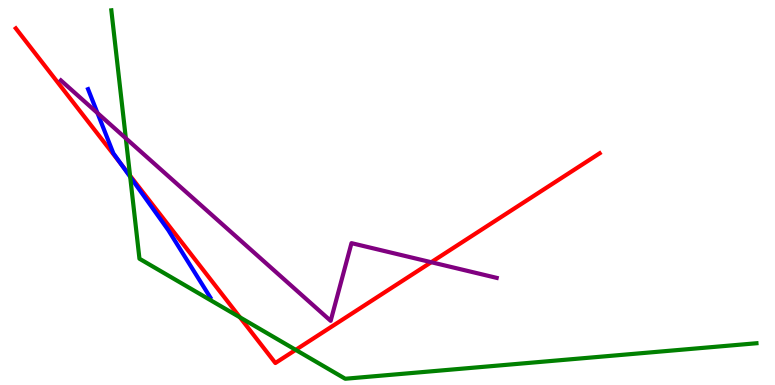[{'lines': ['blue', 'red'], 'intersections': [{'x': 1.56, 'y': 5.74}]}, {'lines': ['green', 'red'], 'intersections': [{'x': 1.68, 'y': 5.44}, {'x': 3.1, 'y': 1.76}, {'x': 3.82, 'y': 0.913}]}, {'lines': ['purple', 'red'], 'intersections': [{'x': 5.56, 'y': 3.19}]}, {'lines': ['blue', 'green'], 'intersections': [{'x': 1.68, 'y': 5.41}]}, {'lines': ['blue', 'purple'], 'intersections': [{'x': 1.26, 'y': 7.06}]}, {'lines': ['green', 'purple'], 'intersections': [{'x': 1.62, 'y': 6.41}]}]